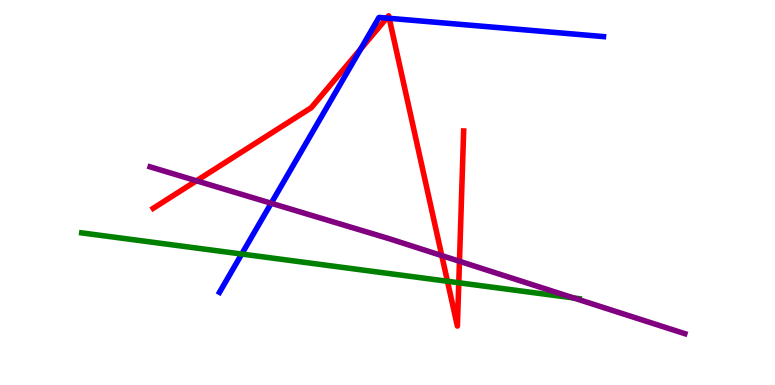[{'lines': ['blue', 'red'], 'intersections': [{'x': 4.65, 'y': 8.73}, {'x': 4.99, 'y': 9.53}, {'x': 5.02, 'y': 9.52}]}, {'lines': ['green', 'red'], 'intersections': [{'x': 5.77, 'y': 2.69}, {'x': 5.92, 'y': 2.66}]}, {'lines': ['purple', 'red'], 'intersections': [{'x': 2.53, 'y': 5.3}, {'x': 5.7, 'y': 3.36}, {'x': 5.93, 'y': 3.21}]}, {'lines': ['blue', 'green'], 'intersections': [{'x': 3.12, 'y': 3.4}]}, {'lines': ['blue', 'purple'], 'intersections': [{'x': 3.5, 'y': 4.72}]}, {'lines': ['green', 'purple'], 'intersections': [{'x': 7.4, 'y': 2.26}]}]